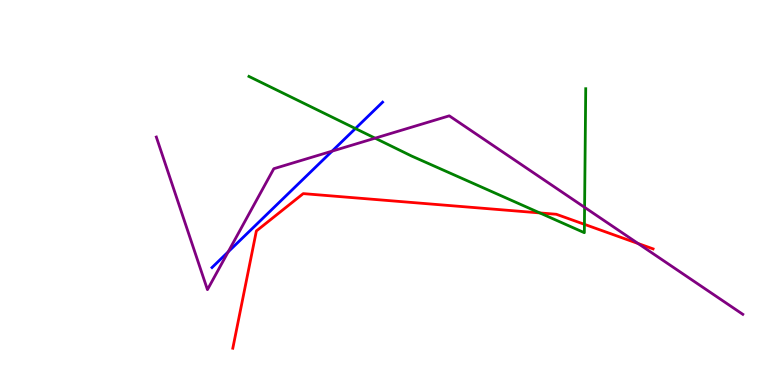[{'lines': ['blue', 'red'], 'intersections': []}, {'lines': ['green', 'red'], 'intersections': [{'x': 6.96, 'y': 4.47}, {'x': 7.54, 'y': 4.17}]}, {'lines': ['purple', 'red'], 'intersections': [{'x': 8.23, 'y': 3.67}]}, {'lines': ['blue', 'green'], 'intersections': [{'x': 4.59, 'y': 6.66}]}, {'lines': ['blue', 'purple'], 'intersections': [{'x': 2.94, 'y': 3.46}, {'x': 4.29, 'y': 6.07}]}, {'lines': ['green', 'purple'], 'intersections': [{'x': 4.84, 'y': 6.41}, {'x': 7.54, 'y': 4.61}]}]